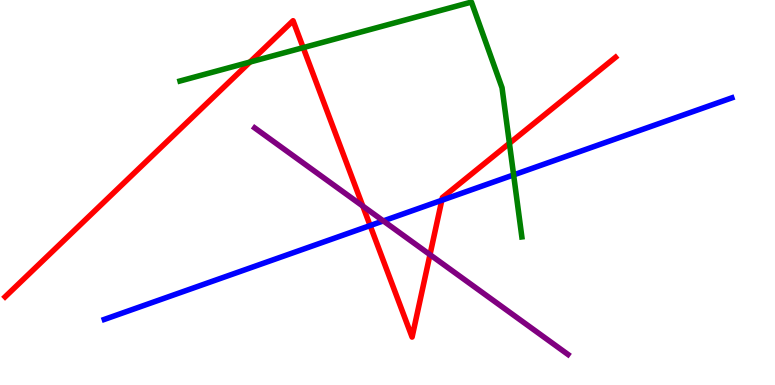[{'lines': ['blue', 'red'], 'intersections': [{'x': 4.78, 'y': 4.14}, {'x': 5.7, 'y': 4.8}]}, {'lines': ['green', 'red'], 'intersections': [{'x': 3.23, 'y': 8.39}, {'x': 3.91, 'y': 8.76}, {'x': 6.57, 'y': 6.28}]}, {'lines': ['purple', 'red'], 'intersections': [{'x': 4.68, 'y': 4.65}, {'x': 5.55, 'y': 3.39}]}, {'lines': ['blue', 'green'], 'intersections': [{'x': 6.63, 'y': 5.46}]}, {'lines': ['blue', 'purple'], 'intersections': [{'x': 4.95, 'y': 4.26}]}, {'lines': ['green', 'purple'], 'intersections': []}]